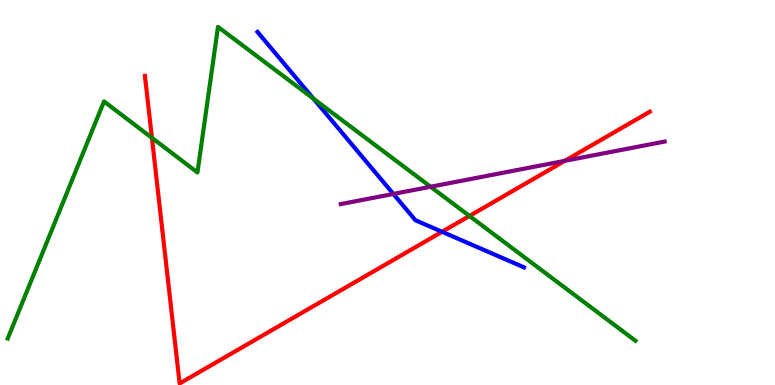[{'lines': ['blue', 'red'], 'intersections': [{'x': 5.7, 'y': 3.98}]}, {'lines': ['green', 'red'], 'intersections': [{'x': 1.96, 'y': 6.42}, {'x': 6.06, 'y': 4.39}]}, {'lines': ['purple', 'red'], 'intersections': [{'x': 7.29, 'y': 5.82}]}, {'lines': ['blue', 'green'], 'intersections': [{'x': 4.04, 'y': 7.44}]}, {'lines': ['blue', 'purple'], 'intersections': [{'x': 5.08, 'y': 4.96}]}, {'lines': ['green', 'purple'], 'intersections': [{'x': 5.56, 'y': 5.15}]}]